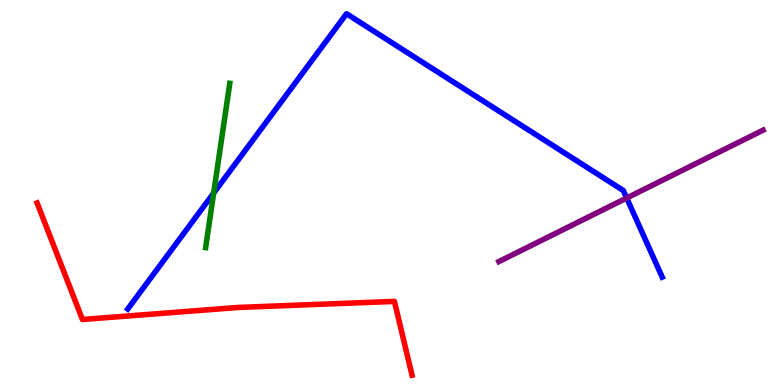[{'lines': ['blue', 'red'], 'intersections': []}, {'lines': ['green', 'red'], 'intersections': []}, {'lines': ['purple', 'red'], 'intersections': []}, {'lines': ['blue', 'green'], 'intersections': [{'x': 2.76, 'y': 4.99}]}, {'lines': ['blue', 'purple'], 'intersections': [{'x': 8.09, 'y': 4.86}]}, {'lines': ['green', 'purple'], 'intersections': []}]